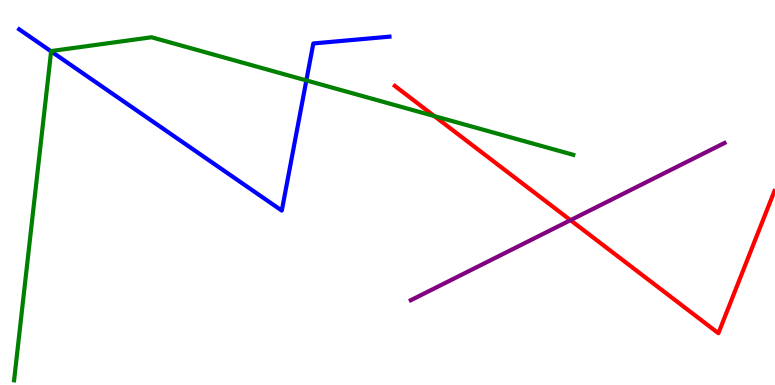[{'lines': ['blue', 'red'], 'intersections': []}, {'lines': ['green', 'red'], 'intersections': [{'x': 5.6, 'y': 6.98}]}, {'lines': ['purple', 'red'], 'intersections': [{'x': 7.36, 'y': 4.28}]}, {'lines': ['blue', 'green'], 'intersections': [{'x': 0.66, 'y': 8.67}, {'x': 3.95, 'y': 7.91}]}, {'lines': ['blue', 'purple'], 'intersections': []}, {'lines': ['green', 'purple'], 'intersections': []}]